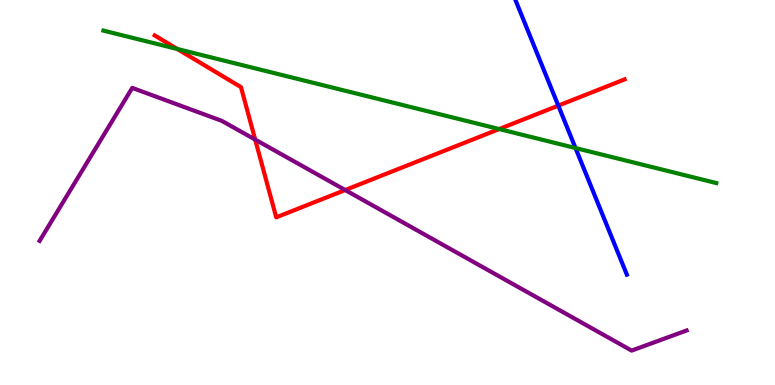[{'lines': ['blue', 'red'], 'intersections': [{'x': 7.2, 'y': 7.26}]}, {'lines': ['green', 'red'], 'intersections': [{'x': 2.29, 'y': 8.73}, {'x': 6.44, 'y': 6.65}]}, {'lines': ['purple', 'red'], 'intersections': [{'x': 3.29, 'y': 6.37}, {'x': 4.45, 'y': 5.06}]}, {'lines': ['blue', 'green'], 'intersections': [{'x': 7.43, 'y': 6.16}]}, {'lines': ['blue', 'purple'], 'intersections': []}, {'lines': ['green', 'purple'], 'intersections': []}]